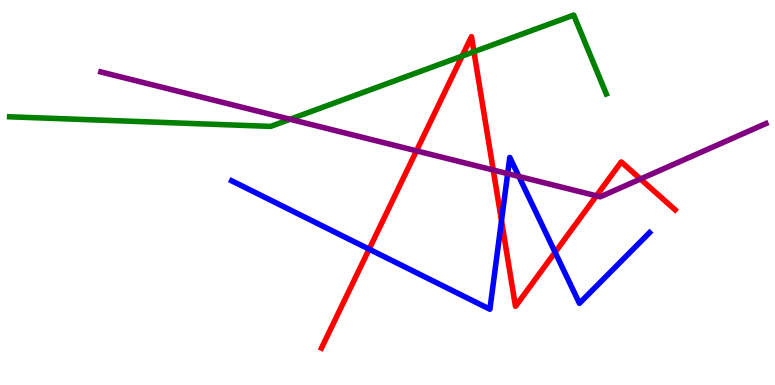[{'lines': ['blue', 'red'], 'intersections': [{'x': 4.76, 'y': 3.53}, {'x': 6.47, 'y': 4.27}, {'x': 7.16, 'y': 3.45}]}, {'lines': ['green', 'red'], 'intersections': [{'x': 5.96, 'y': 8.54}, {'x': 6.12, 'y': 8.66}]}, {'lines': ['purple', 'red'], 'intersections': [{'x': 5.37, 'y': 6.08}, {'x': 6.36, 'y': 5.58}, {'x': 7.7, 'y': 4.91}, {'x': 8.26, 'y': 5.35}]}, {'lines': ['blue', 'green'], 'intersections': []}, {'lines': ['blue', 'purple'], 'intersections': [{'x': 6.55, 'y': 5.49}, {'x': 6.7, 'y': 5.42}]}, {'lines': ['green', 'purple'], 'intersections': [{'x': 3.74, 'y': 6.9}]}]